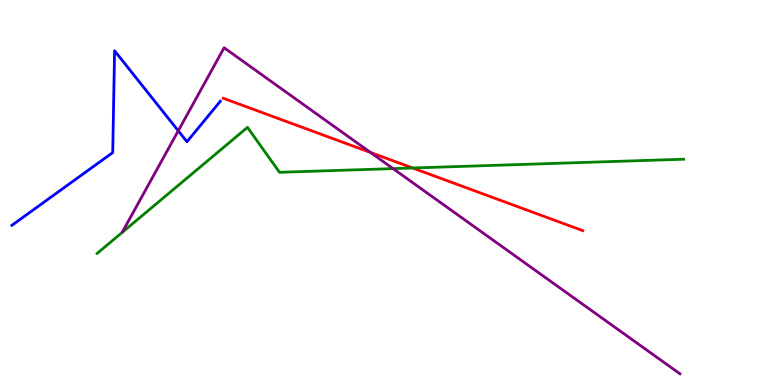[{'lines': ['blue', 'red'], 'intersections': []}, {'lines': ['green', 'red'], 'intersections': [{'x': 5.32, 'y': 5.64}]}, {'lines': ['purple', 'red'], 'intersections': [{'x': 4.78, 'y': 6.04}]}, {'lines': ['blue', 'green'], 'intersections': []}, {'lines': ['blue', 'purple'], 'intersections': [{'x': 2.3, 'y': 6.6}]}, {'lines': ['green', 'purple'], 'intersections': [{'x': 5.07, 'y': 5.62}]}]